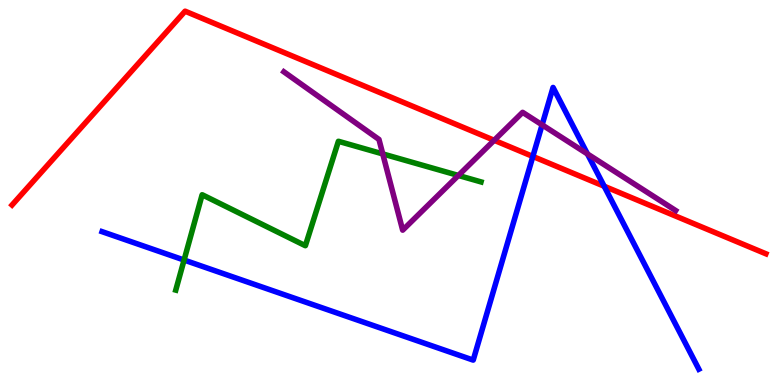[{'lines': ['blue', 'red'], 'intersections': [{'x': 6.88, 'y': 5.94}, {'x': 7.8, 'y': 5.16}]}, {'lines': ['green', 'red'], 'intersections': []}, {'lines': ['purple', 'red'], 'intersections': [{'x': 6.38, 'y': 6.36}]}, {'lines': ['blue', 'green'], 'intersections': [{'x': 2.38, 'y': 3.25}]}, {'lines': ['blue', 'purple'], 'intersections': [{'x': 6.99, 'y': 6.76}, {'x': 7.58, 'y': 6.0}]}, {'lines': ['green', 'purple'], 'intersections': [{'x': 4.94, 'y': 6.0}, {'x': 5.91, 'y': 5.44}]}]